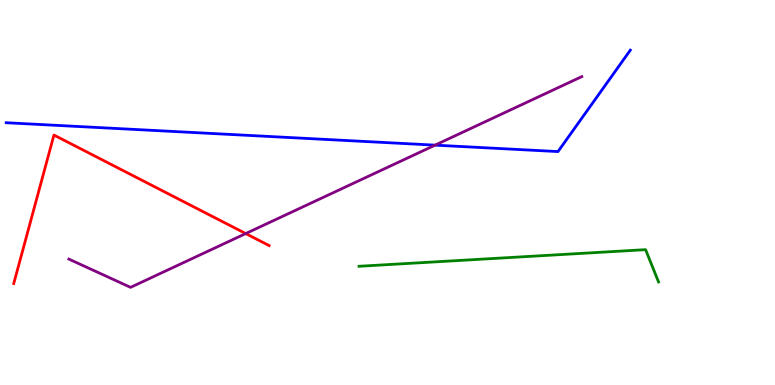[{'lines': ['blue', 'red'], 'intersections': []}, {'lines': ['green', 'red'], 'intersections': []}, {'lines': ['purple', 'red'], 'intersections': [{'x': 3.17, 'y': 3.93}]}, {'lines': ['blue', 'green'], 'intersections': []}, {'lines': ['blue', 'purple'], 'intersections': [{'x': 5.61, 'y': 6.23}]}, {'lines': ['green', 'purple'], 'intersections': []}]